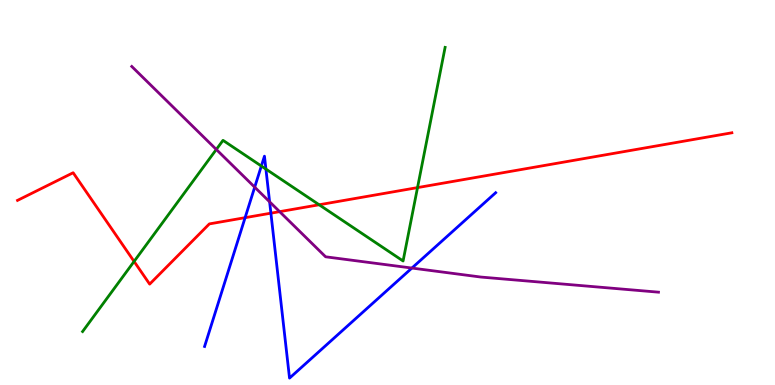[{'lines': ['blue', 'red'], 'intersections': [{'x': 3.16, 'y': 4.35}, {'x': 3.5, 'y': 4.46}]}, {'lines': ['green', 'red'], 'intersections': [{'x': 1.73, 'y': 3.21}, {'x': 4.12, 'y': 4.68}, {'x': 5.39, 'y': 5.13}]}, {'lines': ['purple', 'red'], 'intersections': [{'x': 3.61, 'y': 4.5}]}, {'lines': ['blue', 'green'], 'intersections': [{'x': 3.37, 'y': 5.69}, {'x': 3.43, 'y': 5.61}]}, {'lines': ['blue', 'purple'], 'intersections': [{'x': 3.29, 'y': 5.14}, {'x': 3.48, 'y': 4.76}, {'x': 5.31, 'y': 3.04}]}, {'lines': ['green', 'purple'], 'intersections': [{'x': 2.79, 'y': 6.12}]}]